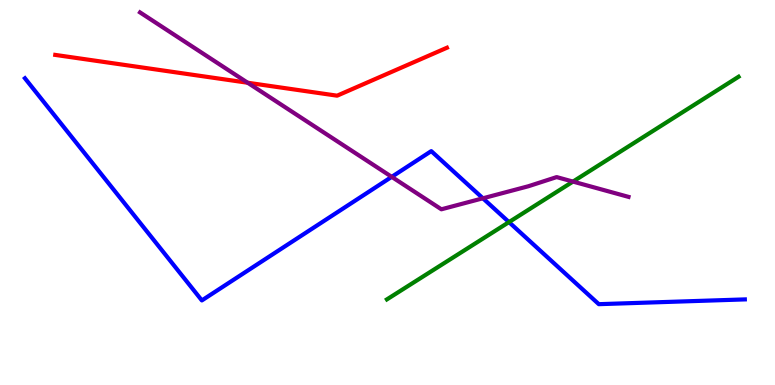[{'lines': ['blue', 'red'], 'intersections': []}, {'lines': ['green', 'red'], 'intersections': []}, {'lines': ['purple', 'red'], 'intersections': [{'x': 3.2, 'y': 7.85}]}, {'lines': ['blue', 'green'], 'intersections': [{'x': 6.57, 'y': 4.23}]}, {'lines': ['blue', 'purple'], 'intersections': [{'x': 5.05, 'y': 5.41}, {'x': 6.23, 'y': 4.85}]}, {'lines': ['green', 'purple'], 'intersections': [{'x': 7.39, 'y': 5.28}]}]